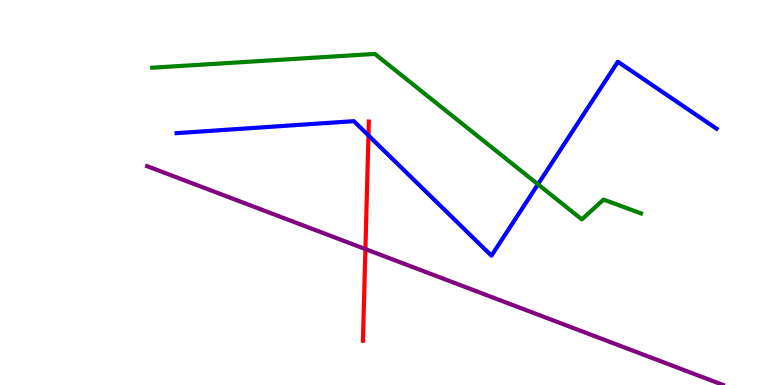[{'lines': ['blue', 'red'], 'intersections': [{'x': 4.75, 'y': 6.48}]}, {'lines': ['green', 'red'], 'intersections': []}, {'lines': ['purple', 'red'], 'intersections': [{'x': 4.71, 'y': 3.53}]}, {'lines': ['blue', 'green'], 'intersections': [{'x': 6.94, 'y': 5.21}]}, {'lines': ['blue', 'purple'], 'intersections': []}, {'lines': ['green', 'purple'], 'intersections': []}]